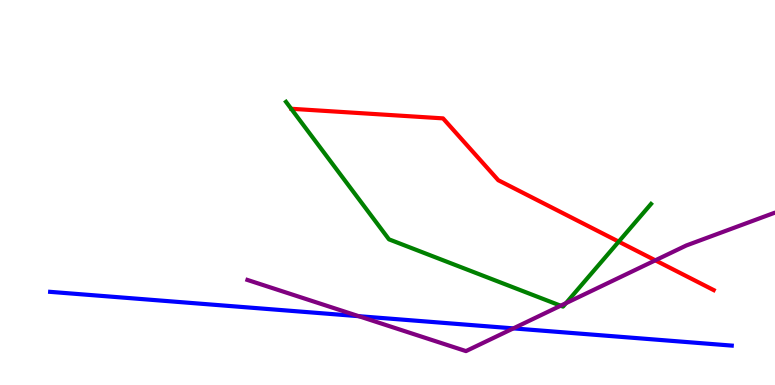[{'lines': ['blue', 'red'], 'intersections': []}, {'lines': ['green', 'red'], 'intersections': [{'x': 7.98, 'y': 3.72}]}, {'lines': ['purple', 'red'], 'intersections': [{'x': 8.46, 'y': 3.24}]}, {'lines': ['blue', 'green'], 'intersections': []}, {'lines': ['blue', 'purple'], 'intersections': [{'x': 4.63, 'y': 1.79}, {'x': 6.62, 'y': 1.47}]}, {'lines': ['green', 'purple'], 'intersections': [{'x': 7.23, 'y': 2.06}, {'x': 7.3, 'y': 2.13}]}]